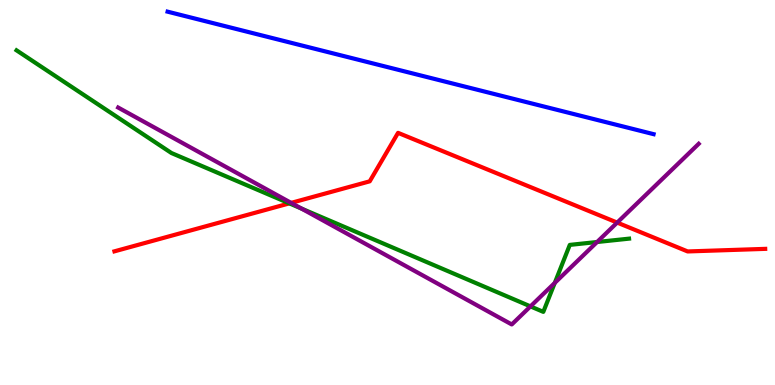[{'lines': ['blue', 'red'], 'intersections': []}, {'lines': ['green', 'red'], 'intersections': [{'x': 3.73, 'y': 4.72}]}, {'lines': ['purple', 'red'], 'intersections': [{'x': 3.76, 'y': 4.73}, {'x': 7.96, 'y': 4.22}]}, {'lines': ['blue', 'green'], 'intersections': []}, {'lines': ['blue', 'purple'], 'intersections': []}, {'lines': ['green', 'purple'], 'intersections': [{'x': 3.89, 'y': 4.58}, {'x': 6.84, 'y': 2.04}, {'x': 7.16, 'y': 2.65}, {'x': 7.7, 'y': 3.71}]}]